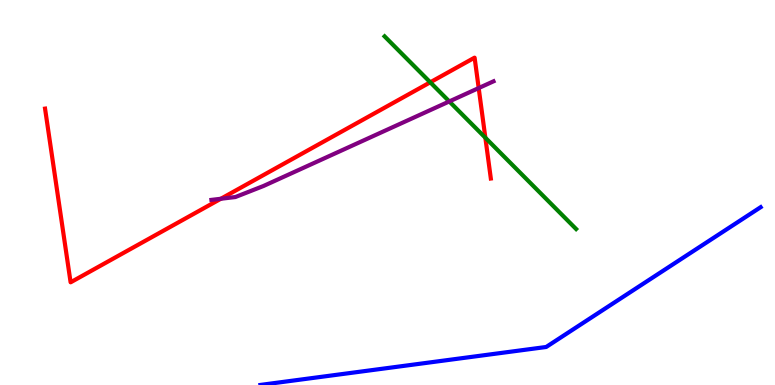[{'lines': ['blue', 'red'], 'intersections': []}, {'lines': ['green', 'red'], 'intersections': [{'x': 5.55, 'y': 7.86}, {'x': 6.26, 'y': 6.42}]}, {'lines': ['purple', 'red'], 'intersections': [{'x': 2.85, 'y': 4.84}, {'x': 6.18, 'y': 7.71}]}, {'lines': ['blue', 'green'], 'intersections': []}, {'lines': ['blue', 'purple'], 'intersections': []}, {'lines': ['green', 'purple'], 'intersections': [{'x': 5.8, 'y': 7.37}]}]